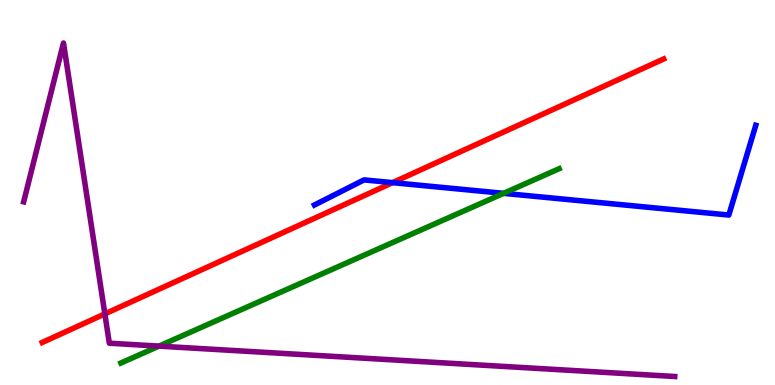[{'lines': ['blue', 'red'], 'intersections': [{'x': 5.07, 'y': 5.26}]}, {'lines': ['green', 'red'], 'intersections': []}, {'lines': ['purple', 'red'], 'intersections': [{'x': 1.35, 'y': 1.85}]}, {'lines': ['blue', 'green'], 'intersections': [{'x': 6.5, 'y': 4.98}]}, {'lines': ['blue', 'purple'], 'intersections': []}, {'lines': ['green', 'purple'], 'intersections': [{'x': 2.05, 'y': 1.01}]}]